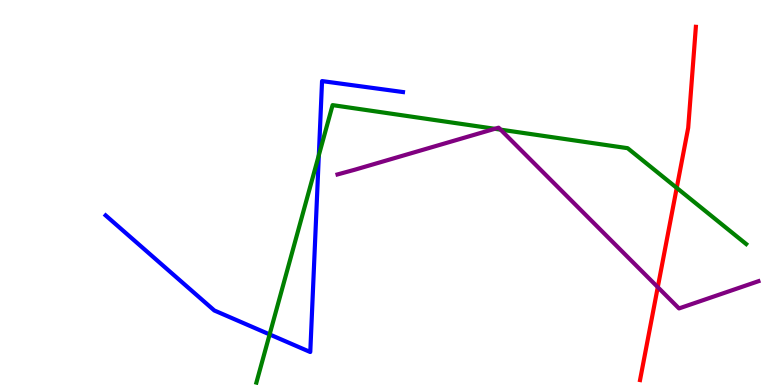[{'lines': ['blue', 'red'], 'intersections': []}, {'lines': ['green', 'red'], 'intersections': [{'x': 8.73, 'y': 5.12}]}, {'lines': ['purple', 'red'], 'intersections': [{'x': 8.49, 'y': 2.54}]}, {'lines': ['blue', 'green'], 'intersections': [{'x': 3.48, 'y': 1.31}, {'x': 4.11, 'y': 5.97}]}, {'lines': ['blue', 'purple'], 'intersections': []}, {'lines': ['green', 'purple'], 'intersections': [{'x': 6.38, 'y': 6.65}, {'x': 6.46, 'y': 6.63}]}]